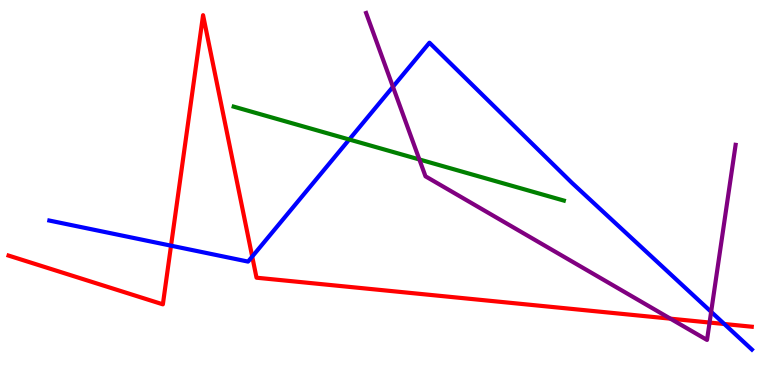[{'lines': ['blue', 'red'], 'intersections': [{'x': 2.21, 'y': 3.62}, {'x': 3.25, 'y': 3.34}, {'x': 9.35, 'y': 1.58}]}, {'lines': ['green', 'red'], 'intersections': []}, {'lines': ['purple', 'red'], 'intersections': [{'x': 8.65, 'y': 1.72}, {'x': 9.16, 'y': 1.62}]}, {'lines': ['blue', 'green'], 'intersections': [{'x': 4.51, 'y': 6.38}]}, {'lines': ['blue', 'purple'], 'intersections': [{'x': 5.07, 'y': 7.75}, {'x': 9.18, 'y': 1.9}]}, {'lines': ['green', 'purple'], 'intersections': [{'x': 5.41, 'y': 5.86}]}]